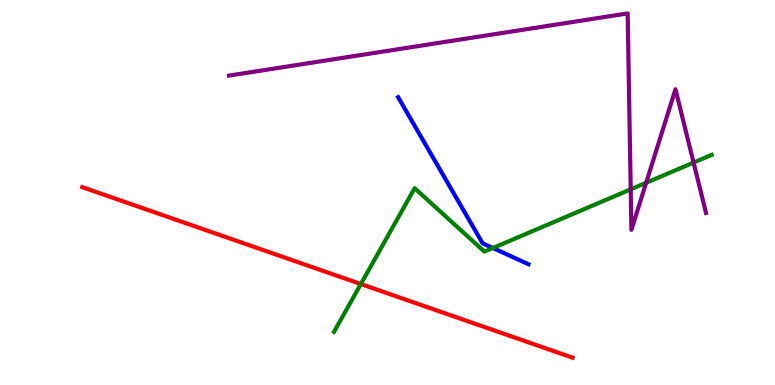[{'lines': ['blue', 'red'], 'intersections': []}, {'lines': ['green', 'red'], 'intersections': [{'x': 4.66, 'y': 2.62}]}, {'lines': ['purple', 'red'], 'intersections': []}, {'lines': ['blue', 'green'], 'intersections': [{'x': 6.36, 'y': 3.56}]}, {'lines': ['blue', 'purple'], 'intersections': []}, {'lines': ['green', 'purple'], 'intersections': [{'x': 8.14, 'y': 5.08}, {'x': 8.34, 'y': 5.25}, {'x': 8.95, 'y': 5.78}]}]